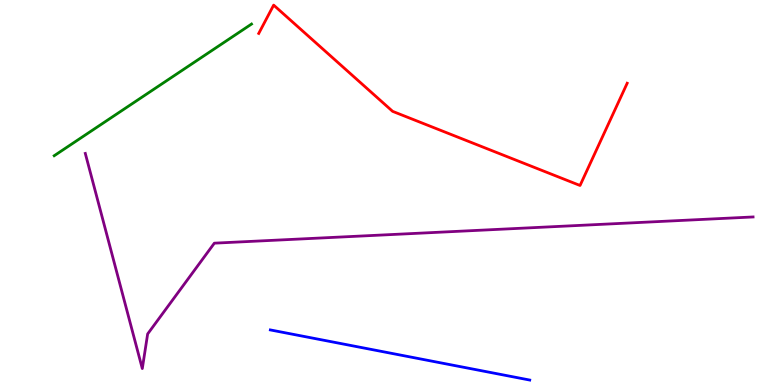[{'lines': ['blue', 'red'], 'intersections': []}, {'lines': ['green', 'red'], 'intersections': []}, {'lines': ['purple', 'red'], 'intersections': []}, {'lines': ['blue', 'green'], 'intersections': []}, {'lines': ['blue', 'purple'], 'intersections': []}, {'lines': ['green', 'purple'], 'intersections': []}]